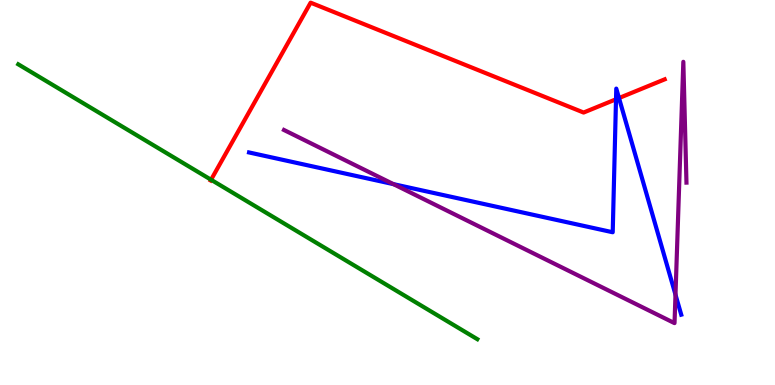[{'lines': ['blue', 'red'], 'intersections': [{'x': 7.95, 'y': 7.42}, {'x': 7.99, 'y': 7.45}]}, {'lines': ['green', 'red'], 'intersections': [{'x': 2.72, 'y': 5.33}]}, {'lines': ['purple', 'red'], 'intersections': []}, {'lines': ['blue', 'green'], 'intersections': []}, {'lines': ['blue', 'purple'], 'intersections': [{'x': 5.08, 'y': 5.22}, {'x': 8.72, 'y': 2.35}]}, {'lines': ['green', 'purple'], 'intersections': []}]